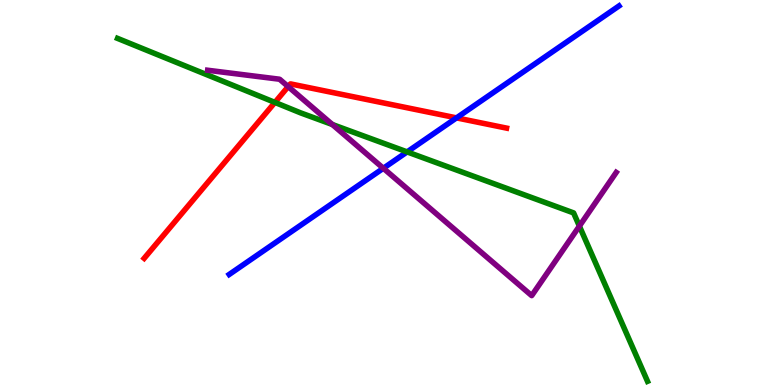[{'lines': ['blue', 'red'], 'intersections': [{'x': 5.89, 'y': 6.94}]}, {'lines': ['green', 'red'], 'intersections': [{'x': 3.55, 'y': 7.34}]}, {'lines': ['purple', 'red'], 'intersections': [{'x': 3.72, 'y': 7.75}]}, {'lines': ['blue', 'green'], 'intersections': [{'x': 5.25, 'y': 6.05}]}, {'lines': ['blue', 'purple'], 'intersections': [{'x': 4.95, 'y': 5.63}]}, {'lines': ['green', 'purple'], 'intersections': [{'x': 4.29, 'y': 6.77}, {'x': 7.48, 'y': 4.13}]}]